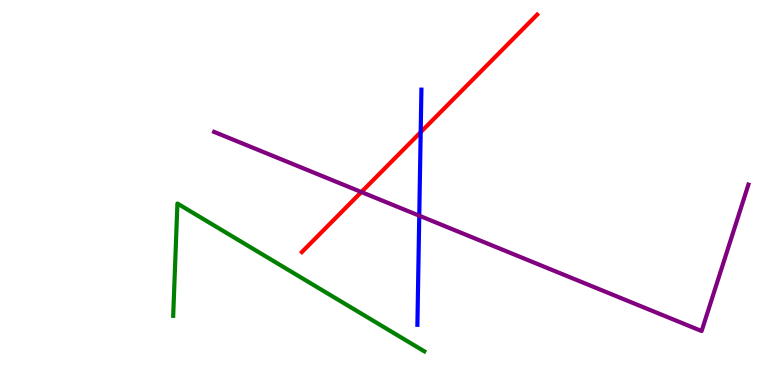[{'lines': ['blue', 'red'], 'intersections': [{'x': 5.43, 'y': 6.57}]}, {'lines': ['green', 'red'], 'intersections': []}, {'lines': ['purple', 'red'], 'intersections': [{'x': 4.66, 'y': 5.01}]}, {'lines': ['blue', 'green'], 'intersections': []}, {'lines': ['blue', 'purple'], 'intersections': [{'x': 5.41, 'y': 4.4}]}, {'lines': ['green', 'purple'], 'intersections': []}]